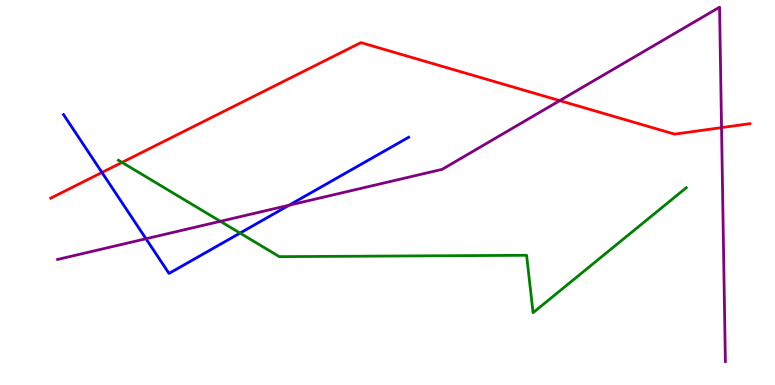[{'lines': ['blue', 'red'], 'intersections': [{'x': 1.32, 'y': 5.52}]}, {'lines': ['green', 'red'], 'intersections': [{'x': 1.57, 'y': 5.78}]}, {'lines': ['purple', 'red'], 'intersections': [{'x': 7.22, 'y': 7.39}, {'x': 9.31, 'y': 6.69}]}, {'lines': ['blue', 'green'], 'intersections': [{'x': 3.1, 'y': 3.95}]}, {'lines': ['blue', 'purple'], 'intersections': [{'x': 1.88, 'y': 3.8}, {'x': 3.73, 'y': 4.67}]}, {'lines': ['green', 'purple'], 'intersections': [{'x': 2.84, 'y': 4.25}]}]